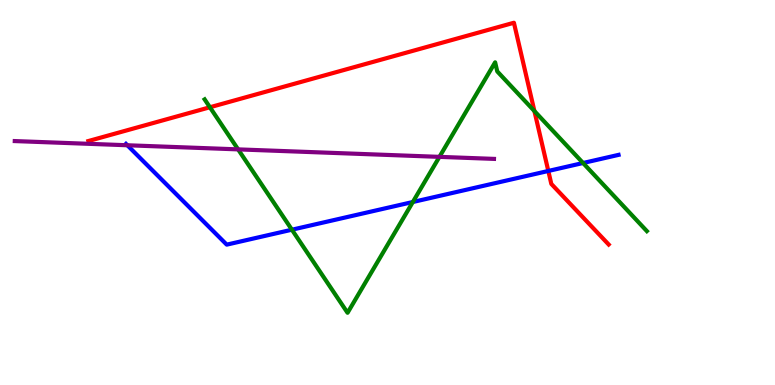[{'lines': ['blue', 'red'], 'intersections': [{'x': 7.08, 'y': 5.56}]}, {'lines': ['green', 'red'], 'intersections': [{'x': 2.71, 'y': 7.21}, {'x': 6.9, 'y': 7.11}]}, {'lines': ['purple', 'red'], 'intersections': []}, {'lines': ['blue', 'green'], 'intersections': [{'x': 3.77, 'y': 4.03}, {'x': 5.33, 'y': 4.75}, {'x': 7.52, 'y': 5.77}]}, {'lines': ['blue', 'purple'], 'intersections': [{'x': 1.64, 'y': 6.23}]}, {'lines': ['green', 'purple'], 'intersections': [{'x': 3.07, 'y': 6.12}, {'x': 5.67, 'y': 5.93}]}]